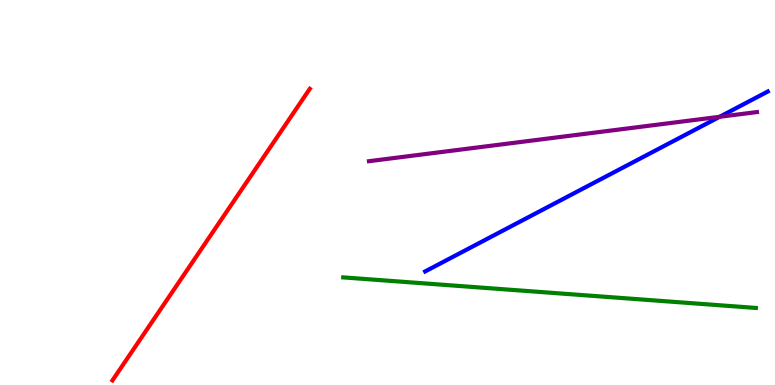[{'lines': ['blue', 'red'], 'intersections': []}, {'lines': ['green', 'red'], 'intersections': []}, {'lines': ['purple', 'red'], 'intersections': []}, {'lines': ['blue', 'green'], 'intersections': []}, {'lines': ['blue', 'purple'], 'intersections': [{'x': 9.29, 'y': 6.97}]}, {'lines': ['green', 'purple'], 'intersections': []}]